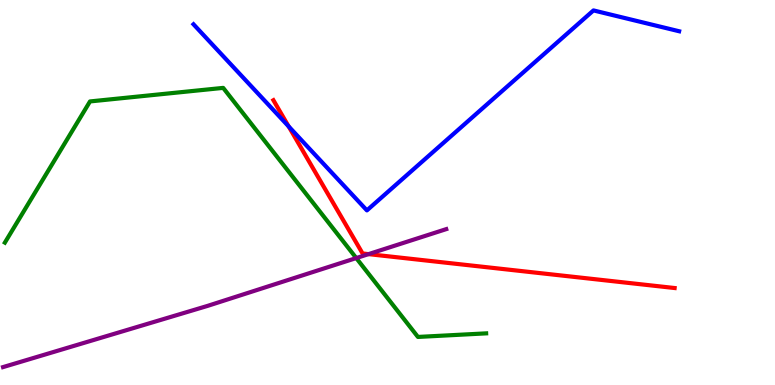[{'lines': ['blue', 'red'], 'intersections': [{'x': 3.72, 'y': 6.72}]}, {'lines': ['green', 'red'], 'intersections': []}, {'lines': ['purple', 'red'], 'intersections': [{'x': 4.76, 'y': 3.4}]}, {'lines': ['blue', 'green'], 'intersections': []}, {'lines': ['blue', 'purple'], 'intersections': []}, {'lines': ['green', 'purple'], 'intersections': [{'x': 4.6, 'y': 3.3}]}]